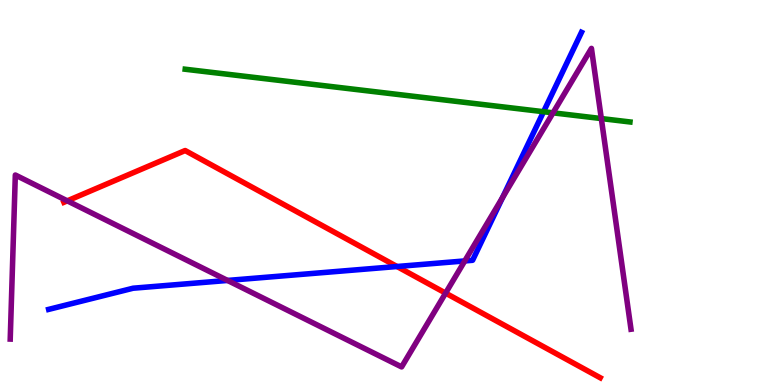[{'lines': ['blue', 'red'], 'intersections': [{'x': 5.12, 'y': 3.08}]}, {'lines': ['green', 'red'], 'intersections': []}, {'lines': ['purple', 'red'], 'intersections': [{'x': 0.868, 'y': 4.78}, {'x': 5.75, 'y': 2.39}]}, {'lines': ['blue', 'green'], 'intersections': [{'x': 7.01, 'y': 7.1}]}, {'lines': ['blue', 'purple'], 'intersections': [{'x': 2.94, 'y': 2.72}, {'x': 6.0, 'y': 3.22}, {'x': 6.49, 'y': 4.87}]}, {'lines': ['green', 'purple'], 'intersections': [{'x': 7.14, 'y': 7.07}, {'x': 7.76, 'y': 6.92}]}]